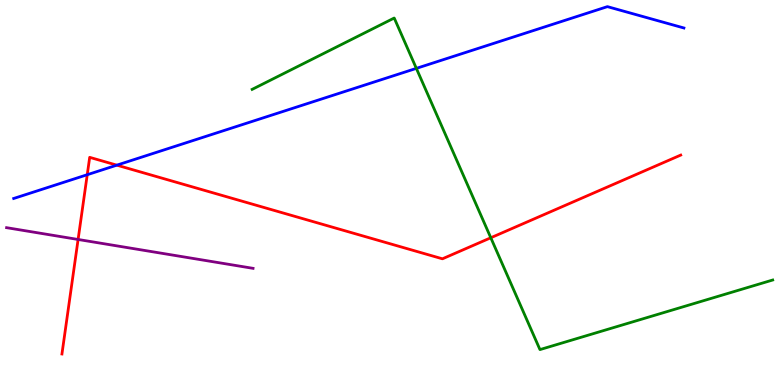[{'lines': ['blue', 'red'], 'intersections': [{'x': 1.13, 'y': 5.46}, {'x': 1.51, 'y': 5.71}]}, {'lines': ['green', 'red'], 'intersections': [{'x': 6.33, 'y': 3.82}]}, {'lines': ['purple', 'red'], 'intersections': [{'x': 1.01, 'y': 3.78}]}, {'lines': ['blue', 'green'], 'intersections': [{'x': 5.37, 'y': 8.22}]}, {'lines': ['blue', 'purple'], 'intersections': []}, {'lines': ['green', 'purple'], 'intersections': []}]